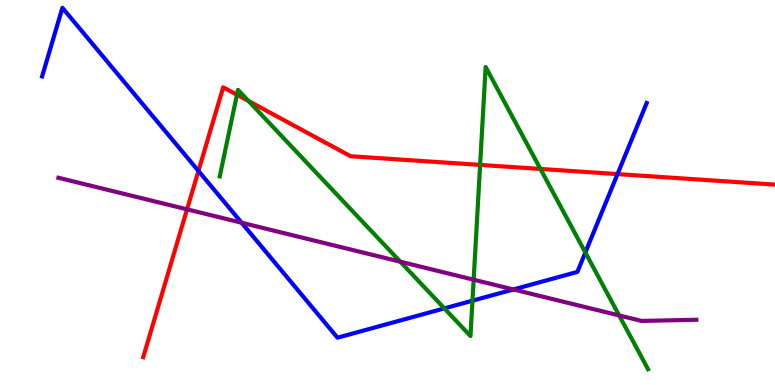[{'lines': ['blue', 'red'], 'intersections': [{'x': 2.56, 'y': 5.56}, {'x': 7.97, 'y': 5.48}]}, {'lines': ['green', 'red'], 'intersections': [{'x': 3.06, 'y': 7.54}, {'x': 3.21, 'y': 7.38}, {'x': 6.2, 'y': 5.72}, {'x': 6.97, 'y': 5.61}]}, {'lines': ['purple', 'red'], 'intersections': [{'x': 2.41, 'y': 4.56}]}, {'lines': ['blue', 'green'], 'intersections': [{'x': 5.73, 'y': 1.99}, {'x': 6.1, 'y': 2.19}, {'x': 7.55, 'y': 3.44}]}, {'lines': ['blue', 'purple'], 'intersections': [{'x': 3.12, 'y': 4.21}, {'x': 6.62, 'y': 2.48}]}, {'lines': ['green', 'purple'], 'intersections': [{'x': 5.16, 'y': 3.2}, {'x': 6.11, 'y': 2.74}, {'x': 7.99, 'y': 1.81}]}]